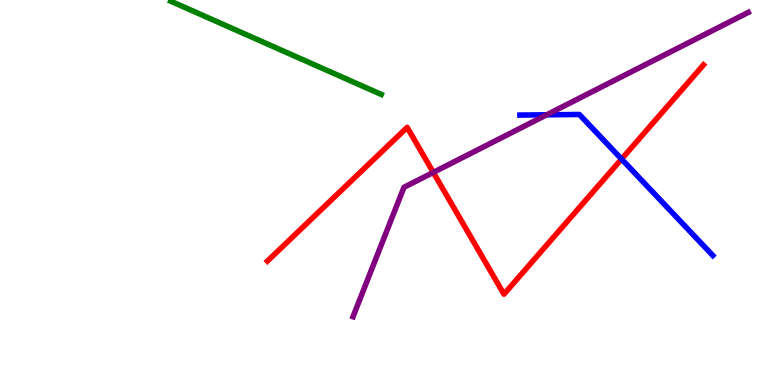[{'lines': ['blue', 'red'], 'intersections': [{'x': 8.02, 'y': 5.87}]}, {'lines': ['green', 'red'], 'intersections': []}, {'lines': ['purple', 'red'], 'intersections': [{'x': 5.59, 'y': 5.52}]}, {'lines': ['blue', 'green'], 'intersections': []}, {'lines': ['blue', 'purple'], 'intersections': [{'x': 7.05, 'y': 7.02}]}, {'lines': ['green', 'purple'], 'intersections': []}]